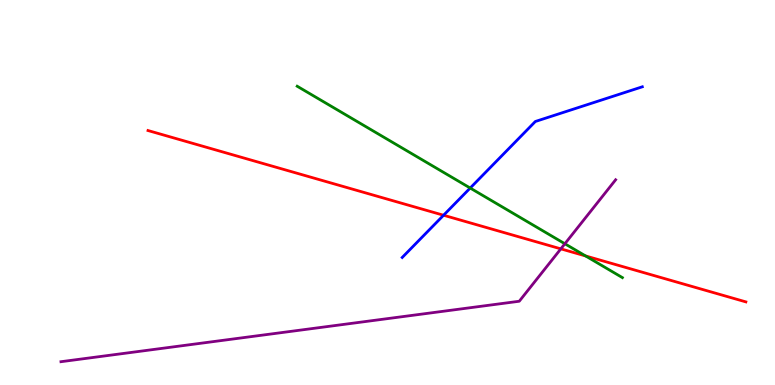[{'lines': ['blue', 'red'], 'intersections': [{'x': 5.72, 'y': 4.41}]}, {'lines': ['green', 'red'], 'intersections': [{'x': 7.56, 'y': 3.35}]}, {'lines': ['purple', 'red'], 'intersections': [{'x': 7.24, 'y': 3.54}]}, {'lines': ['blue', 'green'], 'intersections': [{'x': 6.07, 'y': 5.12}]}, {'lines': ['blue', 'purple'], 'intersections': []}, {'lines': ['green', 'purple'], 'intersections': [{'x': 7.29, 'y': 3.67}]}]